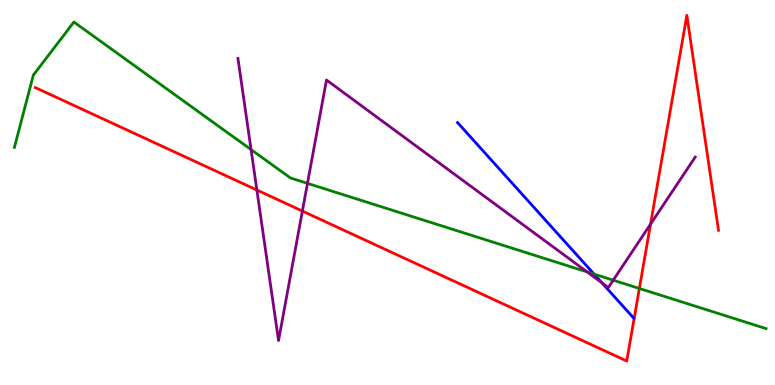[{'lines': ['blue', 'red'], 'intersections': []}, {'lines': ['green', 'red'], 'intersections': [{'x': 8.25, 'y': 2.51}]}, {'lines': ['purple', 'red'], 'intersections': [{'x': 3.31, 'y': 5.06}, {'x': 3.9, 'y': 4.52}, {'x': 8.39, 'y': 4.18}]}, {'lines': ['blue', 'green'], 'intersections': [{'x': 7.67, 'y': 2.88}]}, {'lines': ['blue', 'purple'], 'intersections': [{'x': 7.77, 'y': 2.66}]}, {'lines': ['green', 'purple'], 'intersections': [{'x': 3.24, 'y': 6.11}, {'x': 3.97, 'y': 5.24}, {'x': 7.58, 'y': 2.94}, {'x': 7.91, 'y': 2.72}]}]